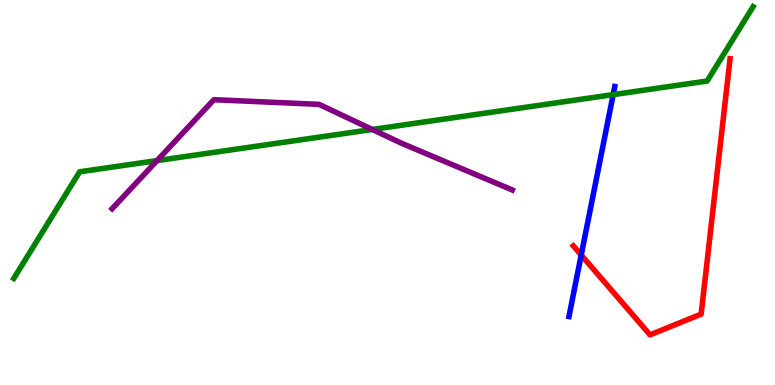[{'lines': ['blue', 'red'], 'intersections': [{'x': 7.5, 'y': 3.38}]}, {'lines': ['green', 'red'], 'intersections': []}, {'lines': ['purple', 'red'], 'intersections': []}, {'lines': ['blue', 'green'], 'intersections': [{'x': 7.91, 'y': 7.54}]}, {'lines': ['blue', 'purple'], 'intersections': []}, {'lines': ['green', 'purple'], 'intersections': [{'x': 2.03, 'y': 5.83}, {'x': 4.8, 'y': 6.64}]}]